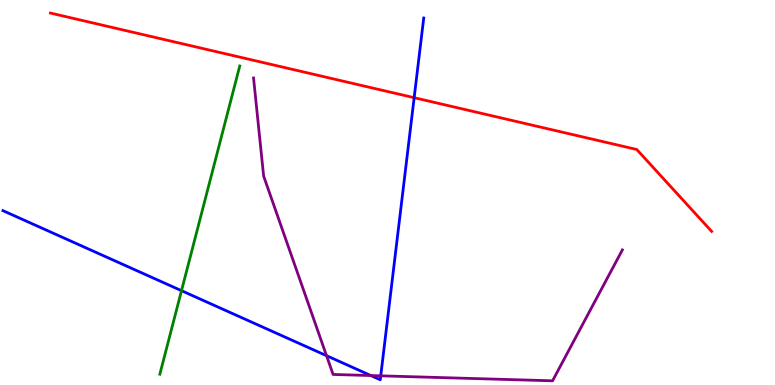[{'lines': ['blue', 'red'], 'intersections': [{'x': 5.34, 'y': 7.46}]}, {'lines': ['green', 'red'], 'intersections': []}, {'lines': ['purple', 'red'], 'intersections': []}, {'lines': ['blue', 'green'], 'intersections': [{'x': 2.34, 'y': 2.45}]}, {'lines': ['blue', 'purple'], 'intersections': [{'x': 4.21, 'y': 0.762}, {'x': 4.79, 'y': 0.246}, {'x': 4.91, 'y': 0.238}]}, {'lines': ['green', 'purple'], 'intersections': []}]